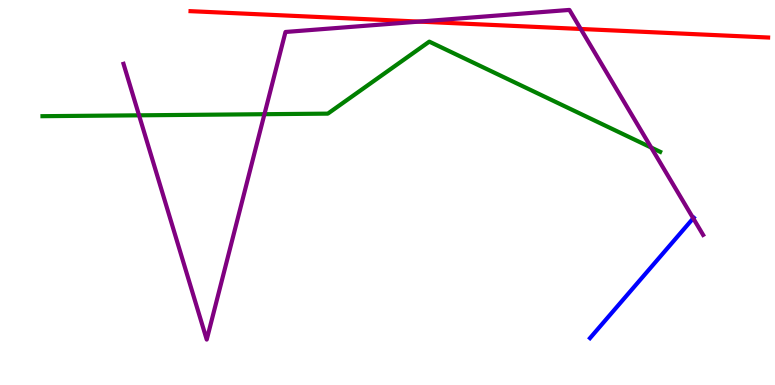[{'lines': ['blue', 'red'], 'intersections': []}, {'lines': ['green', 'red'], 'intersections': []}, {'lines': ['purple', 'red'], 'intersections': [{'x': 5.41, 'y': 9.44}, {'x': 7.49, 'y': 9.25}]}, {'lines': ['blue', 'green'], 'intersections': []}, {'lines': ['blue', 'purple'], 'intersections': [{'x': 8.94, 'y': 4.33}]}, {'lines': ['green', 'purple'], 'intersections': [{'x': 1.79, 'y': 7.0}, {'x': 3.41, 'y': 7.03}, {'x': 8.4, 'y': 6.17}]}]